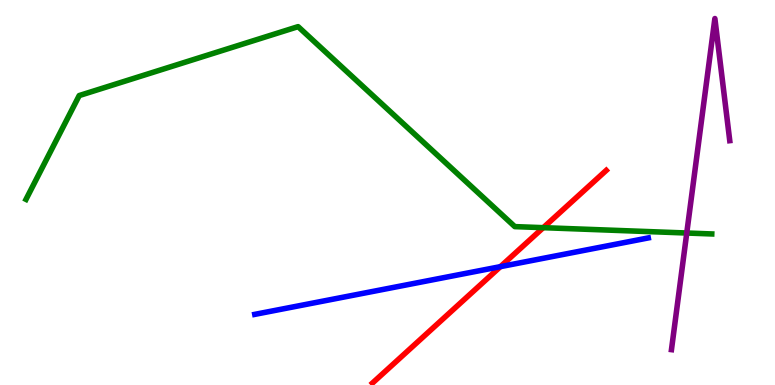[{'lines': ['blue', 'red'], 'intersections': [{'x': 6.46, 'y': 3.07}]}, {'lines': ['green', 'red'], 'intersections': [{'x': 7.01, 'y': 4.09}]}, {'lines': ['purple', 'red'], 'intersections': []}, {'lines': ['blue', 'green'], 'intersections': []}, {'lines': ['blue', 'purple'], 'intersections': []}, {'lines': ['green', 'purple'], 'intersections': [{'x': 8.86, 'y': 3.95}]}]